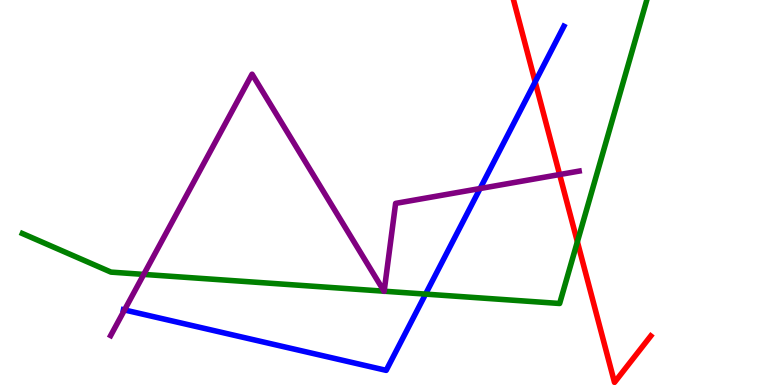[{'lines': ['blue', 'red'], 'intersections': [{'x': 6.91, 'y': 7.87}]}, {'lines': ['green', 'red'], 'intersections': [{'x': 7.45, 'y': 3.72}]}, {'lines': ['purple', 'red'], 'intersections': [{'x': 7.22, 'y': 5.47}]}, {'lines': ['blue', 'green'], 'intersections': [{'x': 5.49, 'y': 2.36}]}, {'lines': ['blue', 'purple'], 'intersections': [{'x': 1.61, 'y': 1.95}, {'x': 6.19, 'y': 5.1}]}, {'lines': ['green', 'purple'], 'intersections': [{'x': 1.85, 'y': 2.87}, {'x': 4.96, 'y': 2.44}, {'x': 4.96, 'y': 2.44}]}]